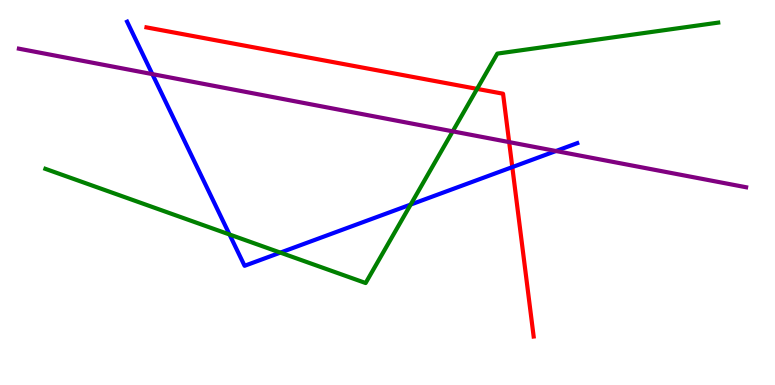[{'lines': ['blue', 'red'], 'intersections': [{'x': 6.61, 'y': 5.66}]}, {'lines': ['green', 'red'], 'intersections': [{'x': 6.16, 'y': 7.69}]}, {'lines': ['purple', 'red'], 'intersections': [{'x': 6.57, 'y': 6.31}]}, {'lines': ['blue', 'green'], 'intersections': [{'x': 2.96, 'y': 3.91}, {'x': 3.62, 'y': 3.44}, {'x': 5.3, 'y': 4.69}]}, {'lines': ['blue', 'purple'], 'intersections': [{'x': 1.97, 'y': 8.08}, {'x': 7.17, 'y': 6.08}]}, {'lines': ['green', 'purple'], 'intersections': [{'x': 5.84, 'y': 6.59}]}]